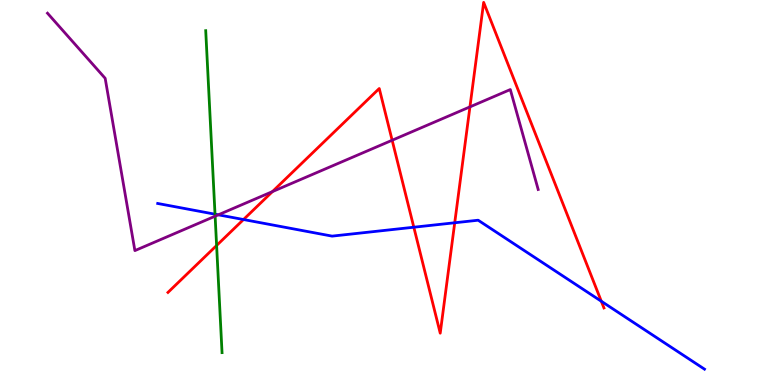[{'lines': ['blue', 'red'], 'intersections': [{'x': 3.14, 'y': 4.3}, {'x': 5.34, 'y': 4.1}, {'x': 5.87, 'y': 4.21}, {'x': 7.76, 'y': 2.18}]}, {'lines': ['green', 'red'], 'intersections': [{'x': 2.79, 'y': 3.62}]}, {'lines': ['purple', 'red'], 'intersections': [{'x': 3.52, 'y': 5.02}, {'x': 5.06, 'y': 6.36}, {'x': 6.06, 'y': 7.22}]}, {'lines': ['blue', 'green'], 'intersections': [{'x': 2.77, 'y': 4.44}]}, {'lines': ['blue', 'purple'], 'intersections': [{'x': 2.82, 'y': 4.42}]}, {'lines': ['green', 'purple'], 'intersections': [{'x': 2.78, 'y': 4.38}]}]